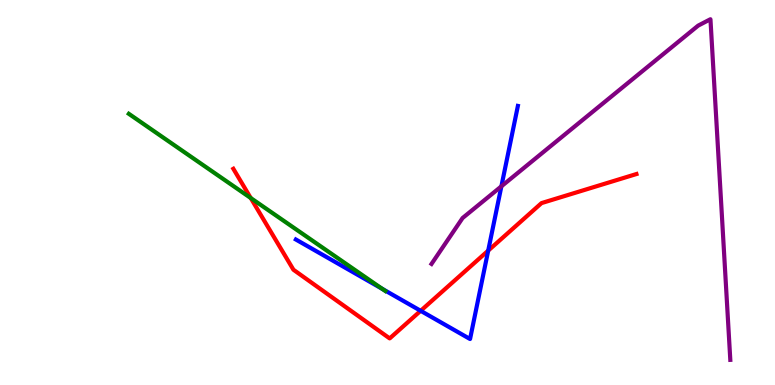[{'lines': ['blue', 'red'], 'intersections': [{'x': 5.43, 'y': 1.93}, {'x': 6.3, 'y': 3.49}]}, {'lines': ['green', 'red'], 'intersections': [{'x': 3.24, 'y': 4.86}]}, {'lines': ['purple', 'red'], 'intersections': []}, {'lines': ['blue', 'green'], 'intersections': [{'x': 4.93, 'y': 2.5}]}, {'lines': ['blue', 'purple'], 'intersections': [{'x': 6.47, 'y': 5.16}]}, {'lines': ['green', 'purple'], 'intersections': []}]